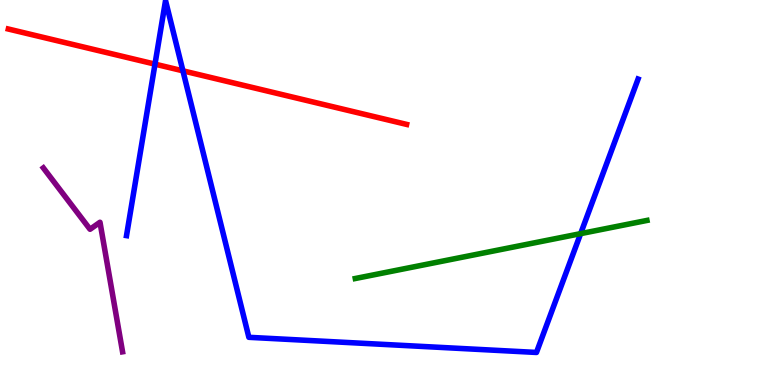[{'lines': ['blue', 'red'], 'intersections': [{'x': 2.0, 'y': 8.33}, {'x': 2.36, 'y': 8.16}]}, {'lines': ['green', 'red'], 'intersections': []}, {'lines': ['purple', 'red'], 'intersections': []}, {'lines': ['blue', 'green'], 'intersections': [{'x': 7.49, 'y': 3.93}]}, {'lines': ['blue', 'purple'], 'intersections': []}, {'lines': ['green', 'purple'], 'intersections': []}]